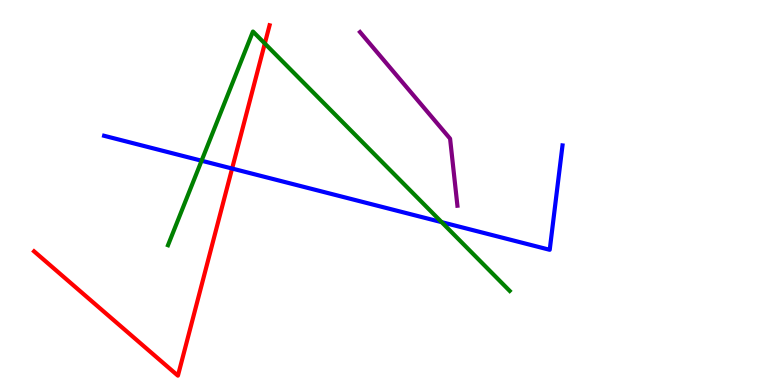[{'lines': ['blue', 'red'], 'intersections': [{'x': 2.99, 'y': 5.62}]}, {'lines': ['green', 'red'], 'intersections': [{'x': 3.42, 'y': 8.87}]}, {'lines': ['purple', 'red'], 'intersections': []}, {'lines': ['blue', 'green'], 'intersections': [{'x': 2.6, 'y': 5.83}, {'x': 5.7, 'y': 4.23}]}, {'lines': ['blue', 'purple'], 'intersections': []}, {'lines': ['green', 'purple'], 'intersections': []}]